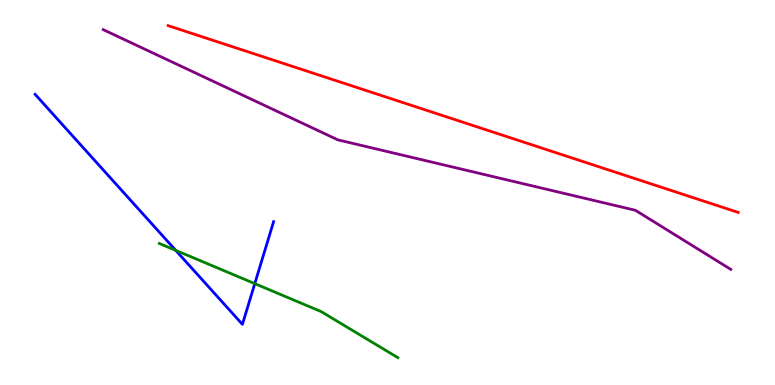[{'lines': ['blue', 'red'], 'intersections': []}, {'lines': ['green', 'red'], 'intersections': []}, {'lines': ['purple', 'red'], 'intersections': []}, {'lines': ['blue', 'green'], 'intersections': [{'x': 2.27, 'y': 3.5}, {'x': 3.29, 'y': 2.63}]}, {'lines': ['blue', 'purple'], 'intersections': []}, {'lines': ['green', 'purple'], 'intersections': []}]